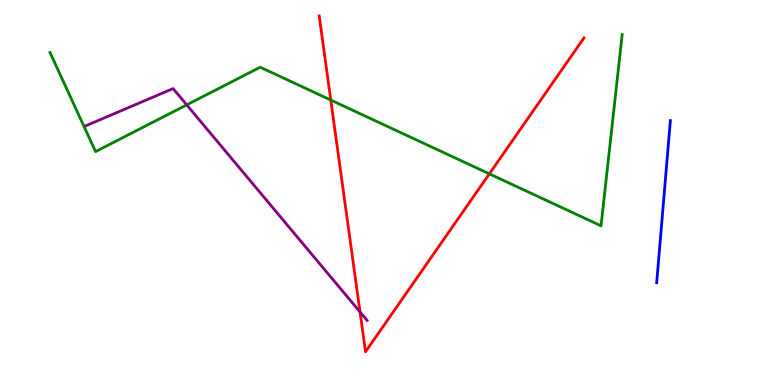[{'lines': ['blue', 'red'], 'intersections': []}, {'lines': ['green', 'red'], 'intersections': [{'x': 4.27, 'y': 7.4}, {'x': 6.31, 'y': 5.48}]}, {'lines': ['purple', 'red'], 'intersections': [{'x': 4.65, 'y': 1.9}]}, {'lines': ['blue', 'green'], 'intersections': []}, {'lines': ['blue', 'purple'], 'intersections': []}, {'lines': ['green', 'purple'], 'intersections': [{'x': 2.41, 'y': 7.28}]}]